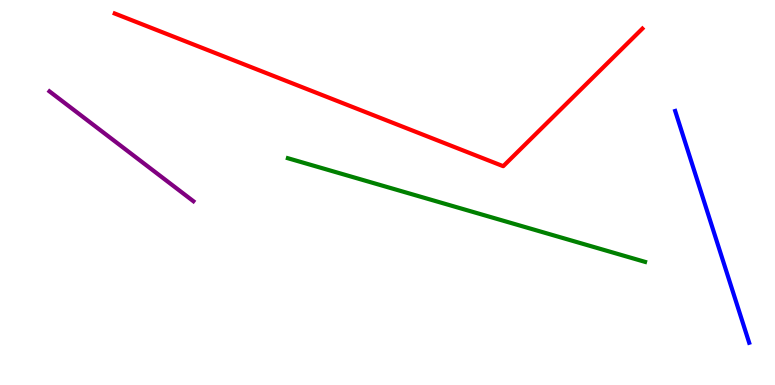[{'lines': ['blue', 'red'], 'intersections': []}, {'lines': ['green', 'red'], 'intersections': []}, {'lines': ['purple', 'red'], 'intersections': []}, {'lines': ['blue', 'green'], 'intersections': []}, {'lines': ['blue', 'purple'], 'intersections': []}, {'lines': ['green', 'purple'], 'intersections': []}]